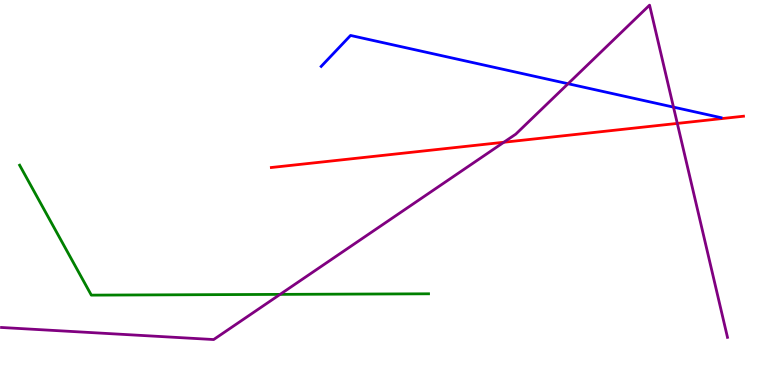[{'lines': ['blue', 'red'], 'intersections': []}, {'lines': ['green', 'red'], 'intersections': []}, {'lines': ['purple', 'red'], 'intersections': [{'x': 6.5, 'y': 6.31}, {'x': 8.74, 'y': 6.79}]}, {'lines': ['blue', 'green'], 'intersections': []}, {'lines': ['blue', 'purple'], 'intersections': [{'x': 7.33, 'y': 7.83}, {'x': 8.69, 'y': 7.22}]}, {'lines': ['green', 'purple'], 'intersections': [{'x': 3.61, 'y': 2.35}]}]